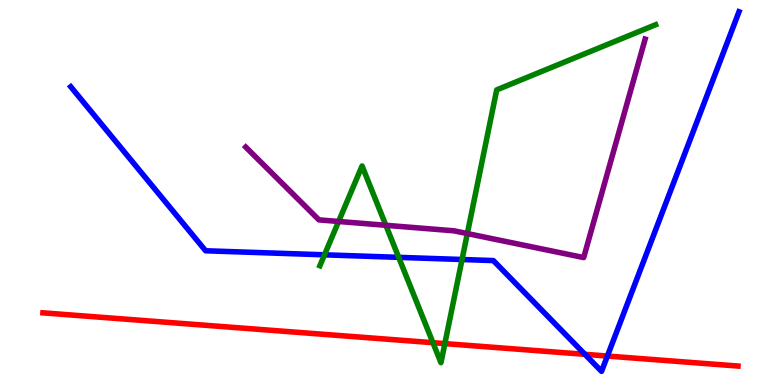[{'lines': ['blue', 'red'], 'intersections': [{'x': 7.55, 'y': 0.797}, {'x': 7.84, 'y': 0.752}]}, {'lines': ['green', 'red'], 'intersections': [{'x': 5.59, 'y': 1.1}, {'x': 5.74, 'y': 1.08}]}, {'lines': ['purple', 'red'], 'intersections': []}, {'lines': ['blue', 'green'], 'intersections': [{'x': 4.19, 'y': 3.38}, {'x': 5.14, 'y': 3.32}, {'x': 5.96, 'y': 3.26}]}, {'lines': ['blue', 'purple'], 'intersections': []}, {'lines': ['green', 'purple'], 'intersections': [{'x': 4.37, 'y': 4.25}, {'x': 4.98, 'y': 4.15}, {'x': 6.03, 'y': 3.93}]}]